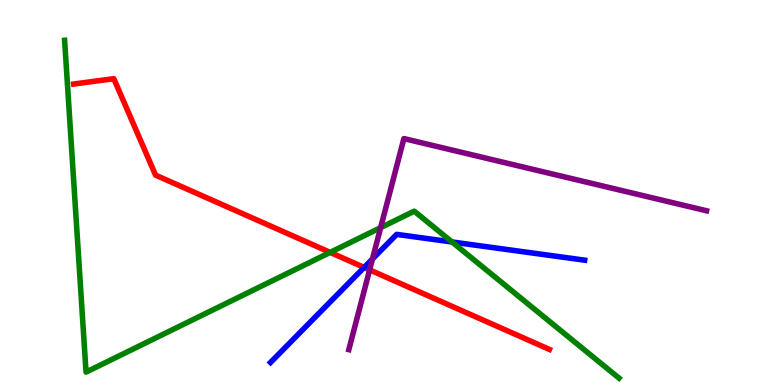[{'lines': ['blue', 'red'], 'intersections': [{'x': 4.7, 'y': 3.05}]}, {'lines': ['green', 'red'], 'intersections': [{'x': 4.26, 'y': 3.44}]}, {'lines': ['purple', 'red'], 'intersections': [{'x': 4.77, 'y': 2.99}]}, {'lines': ['blue', 'green'], 'intersections': [{'x': 5.83, 'y': 3.71}]}, {'lines': ['blue', 'purple'], 'intersections': [{'x': 4.81, 'y': 3.27}]}, {'lines': ['green', 'purple'], 'intersections': [{'x': 4.91, 'y': 4.09}]}]